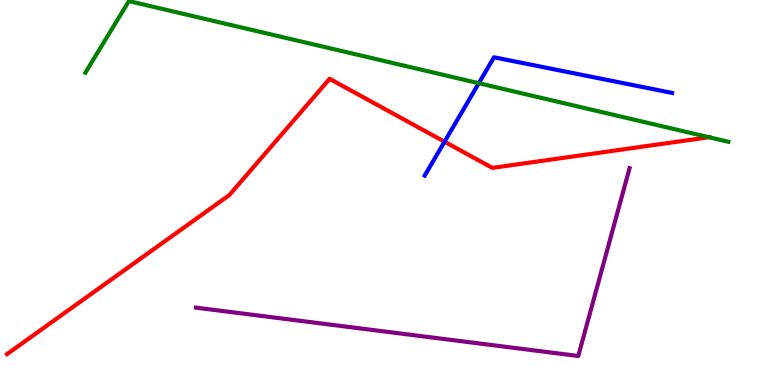[{'lines': ['blue', 'red'], 'intersections': [{'x': 5.74, 'y': 6.32}]}, {'lines': ['green', 'red'], 'intersections': [{'x': 9.15, 'y': 6.44}]}, {'lines': ['purple', 'red'], 'intersections': []}, {'lines': ['blue', 'green'], 'intersections': [{'x': 6.18, 'y': 7.84}]}, {'lines': ['blue', 'purple'], 'intersections': []}, {'lines': ['green', 'purple'], 'intersections': []}]